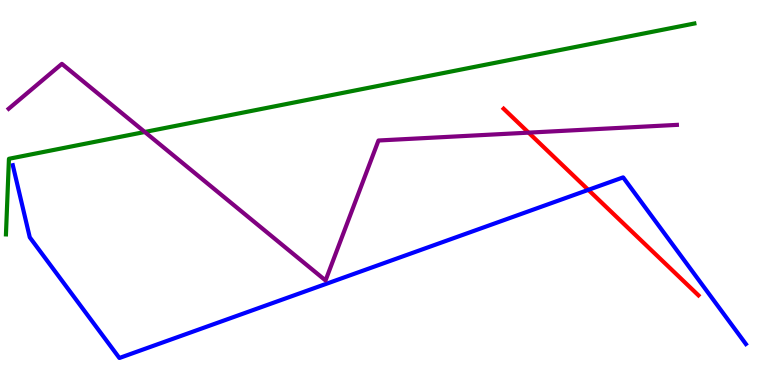[{'lines': ['blue', 'red'], 'intersections': [{'x': 7.59, 'y': 5.07}]}, {'lines': ['green', 'red'], 'intersections': []}, {'lines': ['purple', 'red'], 'intersections': [{'x': 6.82, 'y': 6.55}]}, {'lines': ['blue', 'green'], 'intersections': []}, {'lines': ['blue', 'purple'], 'intersections': []}, {'lines': ['green', 'purple'], 'intersections': [{'x': 1.87, 'y': 6.57}]}]